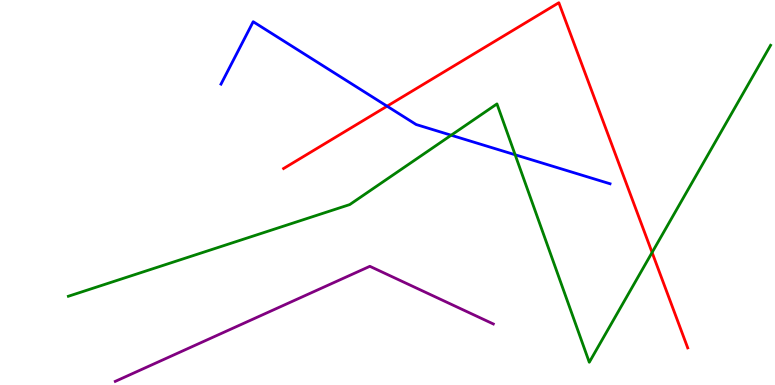[{'lines': ['blue', 'red'], 'intersections': [{'x': 4.99, 'y': 7.24}]}, {'lines': ['green', 'red'], 'intersections': [{'x': 8.41, 'y': 3.44}]}, {'lines': ['purple', 'red'], 'intersections': []}, {'lines': ['blue', 'green'], 'intersections': [{'x': 5.82, 'y': 6.49}, {'x': 6.65, 'y': 5.98}]}, {'lines': ['blue', 'purple'], 'intersections': []}, {'lines': ['green', 'purple'], 'intersections': []}]